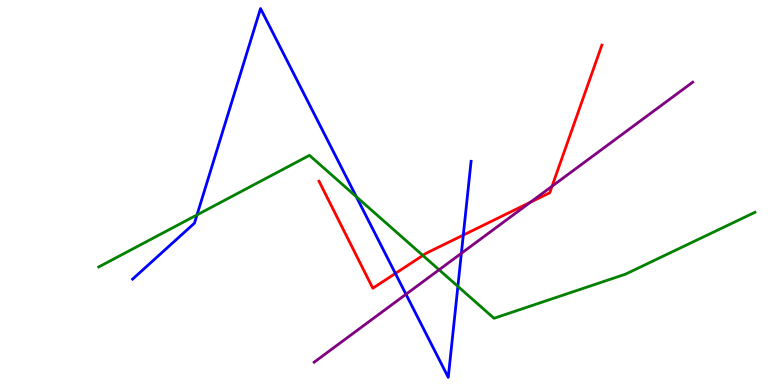[{'lines': ['blue', 'red'], 'intersections': [{'x': 5.1, 'y': 2.9}, {'x': 5.98, 'y': 3.89}]}, {'lines': ['green', 'red'], 'intersections': [{'x': 5.46, 'y': 3.37}]}, {'lines': ['purple', 'red'], 'intersections': [{'x': 6.84, 'y': 4.75}, {'x': 7.12, 'y': 5.16}]}, {'lines': ['blue', 'green'], 'intersections': [{'x': 2.54, 'y': 4.42}, {'x': 4.6, 'y': 4.89}, {'x': 5.91, 'y': 2.56}]}, {'lines': ['blue', 'purple'], 'intersections': [{'x': 5.24, 'y': 2.36}, {'x': 5.95, 'y': 3.42}]}, {'lines': ['green', 'purple'], 'intersections': [{'x': 5.67, 'y': 2.99}]}]